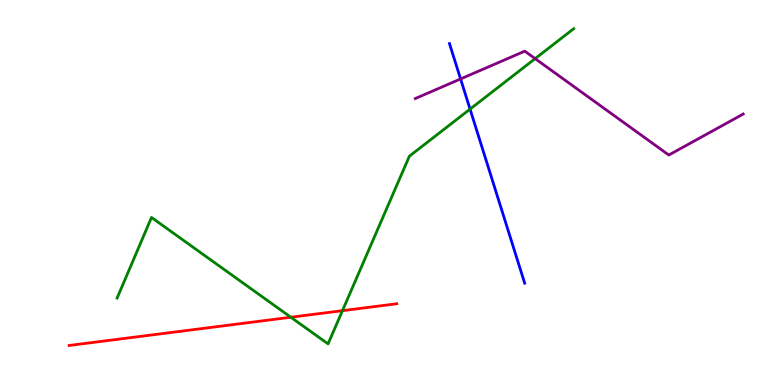[{'lines': ['blue', 'red'], 'intersections': []}, {'lines': ['green', 'red'], 'intersections': [{'x': 3.75, 'y': 1.76}, {'x': 4.42, 'y': 1.93}]}, {'lines': ['purple', 'red'], 'intersections': []}, {'lines': ['blue', 'green'], 'intersections': [{'x': 6.07, 'y': 7.17}]}, {'lines': ['blue', 'purple'], 'intersections': [{'x': 5.94, 'y': 7.95}]}, {'lines': ['green', 'purple'], 'intersections': [{'x': 6.91, 'y': 8.48}]}]